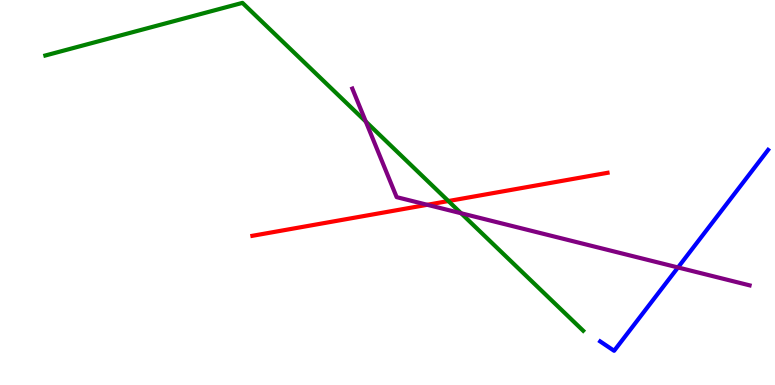[{'lines': ['blue', 'red'], 'intersections': []}, {'lines': ['green', 'red'], 'intersections': [{'x': 5.79, 'y': 4.78}]}, {'lines': ['purple', 'red'], 'intersections': [{'x': 5.51, 'y': 4.68}]}, {'lines': ['blue', 'green'], 'intersections': []}, {'lines': ['blue', 'purple'], 'intersections': [{'x': 8.75, 'y': 3.05}]}, {'lines': ['green', 'purple'], 'intersections': [{'x': 4.72, 'y': 6.84}, {'x': 5.95, 'y': 4.46}]}]